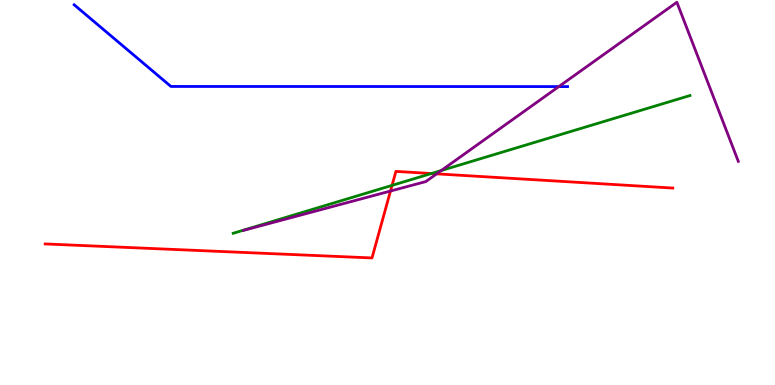[{'lines': ['blue', 'red'], 'intersections': []}, {'lines': ['green', 'red'], 'intersections': [{'x': 5.06, 'y': 5.19}, {'x': 5.57, 'y': 5.49}]}, {'lines': ['purple', 'red'], 'intersections': [{'x': 5.04, 'y': 5.04}, {'x': 5.63, 'y': 5.48}]}, {'lines': ['blue', 'green'], 'intersections': []}, {'lines': ['blue', 'purple'], 'intersections': [{'x': 7.21, 'y': 7.75}]}, {'lines': ['green', 'purple'], 'intersections': [{'x': 5.69, 'y': 5.57}]}]